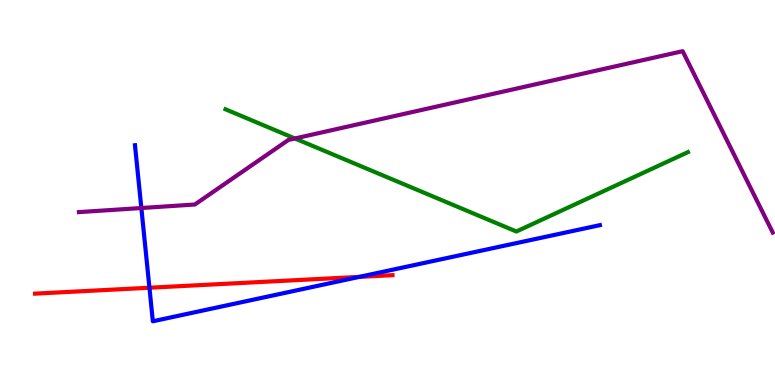[{'lines': ['blue', 'red'], 'intersections': [{'x': 1.93, 'y': 2.53}, {'x': 4.64, 'y': 2.81}]}, {'lines': ['green', 'red'], 'intersections': []}, {'lines': ['purple', 'red'], 'intersections': []}, {'lines': ['blue', 'green'], 'intersections': []}, {'lines': ['blue', 'purple'], 'intersections': [{'x': 1.82, 'y': 4.6}]}, {'lines': ['green', 'purple'], 'intersections': [{'x': 3.81, 'y': 6.4}]}]